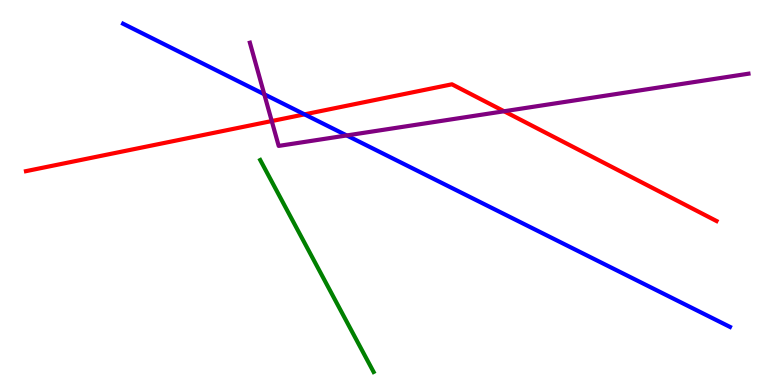[{'lines': ['blue', 'red'], 'intersections': [{'x': 3.93, 'y': 7.03}]}, {'lines': ['green', 'red'], 'intersections': []}, {'lines': ['purple', 'red'], 'intersections': [{'x': 3.51, 'y': 6.86}, {'x': 6.5, 'y': 7.11}]}, {'lines': ['blue', 'green'], 'intersections': []}, {'lines': ['blue', 'purple'], 'intersections': [{'x': 3.41, 'y': 7.55}, {'x': 4.47, 'y': 6.48}]}, {'lines': ['green', 'purple'], 'intersections': []}]